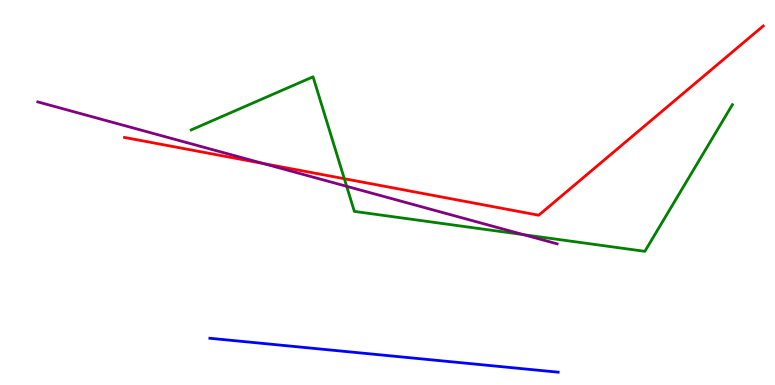[{'lines': ['blue', 'red'], 'intersections': []}, {'lines': ['green', 'red'], 'intersections': [{'x': 4.44, 'y': 5.36}]}, {'lines': ['purple', 'red'], 'intersections': [{'x': 3.4, 'y': 5.75}]}, {'lines': ['blue', 'green'], 'intersections': []}, {'lines': ['blue', 'purple'], 'intersections': []}, {'lines': ['green', 'purple'], 'intersections': [{'x': 4.47, 'y': 5.16}, {'x': 6.76, 'y': 3.9}]}]